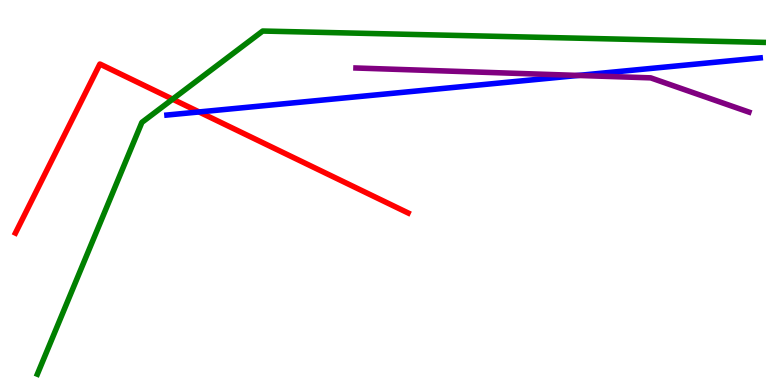[{'lines': ['blue', 'red'], 'intersections': [{'x': 2.57, 'y': 7.09}]}, {'lines': ['green', 'red'], 'intersections': [{'x': 2.23, 'y': 7.42}]}, {'lines': ['purple', 'red'], 'intersections': []}, {'lines': ['blue', 'green'], 'intersections': []}, {'lines': ['blue', 'purple'], 'intersections': [{'x': 7.46, 'y': 8.04}]}, {'lines': ['green', 'purple'], 'intersections': []}]